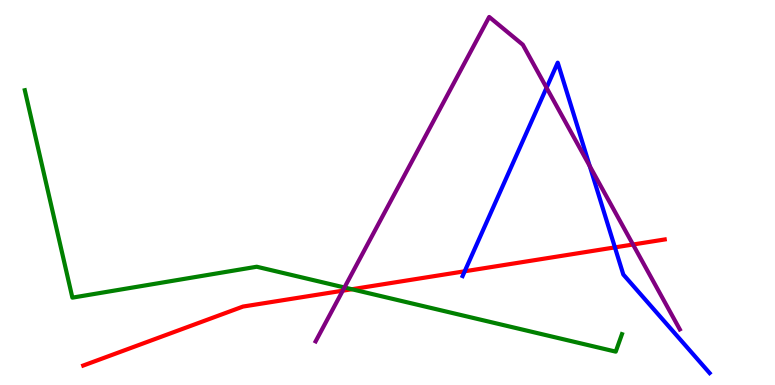[{'lines': ['blue', 'red'], 'intersections': [{'x': 6.0, 'y': 2.95}, {'x': 7.93, 'y': 3.57}]}, {'lines': ['green', 'red'], 'intersections': [{'x': 4.54, 'y': 2.49}]}, {'lines': ['purple', 'red'], 'intersections': [{'x': 4.42, 'y': 2.45}, {'x': 8.17, 'y': 3.65}]}, {'lines': ['blue', 'green'], 'intersections': []}, {'lines': ['blue', 'purple'], 'intersections': [{'x': 7.05, 'y': 7.72}, {'x': 7.61, 'y': 5.69}]}, {'lines': ['green', 'purple'], 'intersections': [{'x': 4.44, 'y': 2.53}]}]